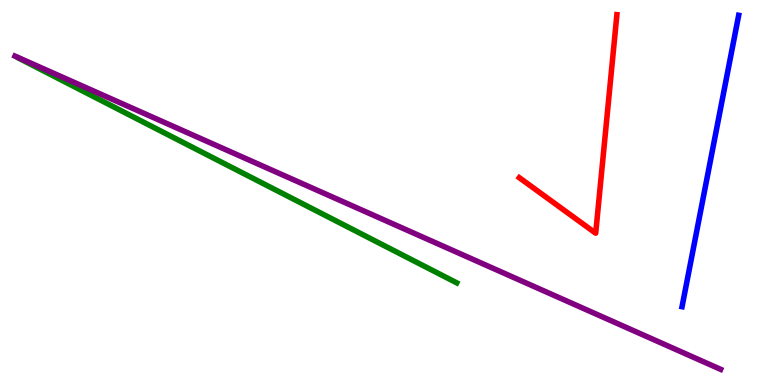[{'lines': ['blue', 'red'], 'intersections': []}, {'lines': ['green', 'red'], 'intersections': []}, {'lines': ['purple', 'red'], 'intersections': []}, {'lines': ['blue', 'green'], 'intersections': []}, {'lines': ['blue', 'purple'], 'intersections': []}, {'lines': ['green', 'purple'], 'intersections': []}]